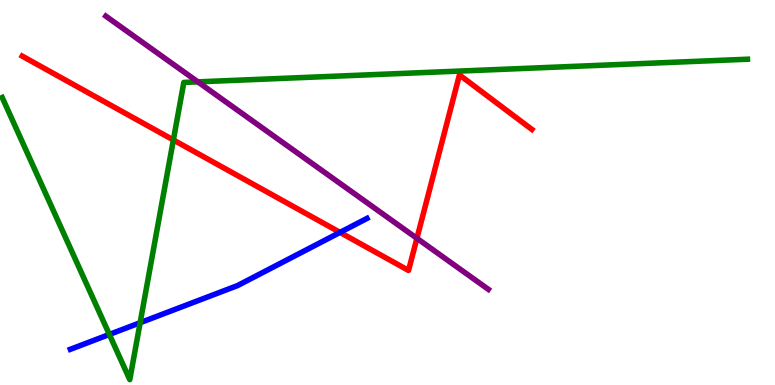[{'lines': ['blue', 'red'], 'intersections': [{'x': 4.39, 'y': 3.96}]}, {'lines': ['green', 'red'], 'intersections': [{'x': 2.24, 'y': 6.36}]}, {'lines': ['purple', 'red'], 'intersections': [{'x': 5.38, 'y': 3.81}]}, {'lines': ['blue', 'green'], 'intersections': [{'x': 1.41, 'y': 1.31}, {'x': 1.81, 'y': 1.62}]}, {'lines': ['blue', 'purple'], 'intersections': []}, {'lines': ['green', 'purple'], 'intersections': [{'x': 2.55, 'y': 7.87}]}]